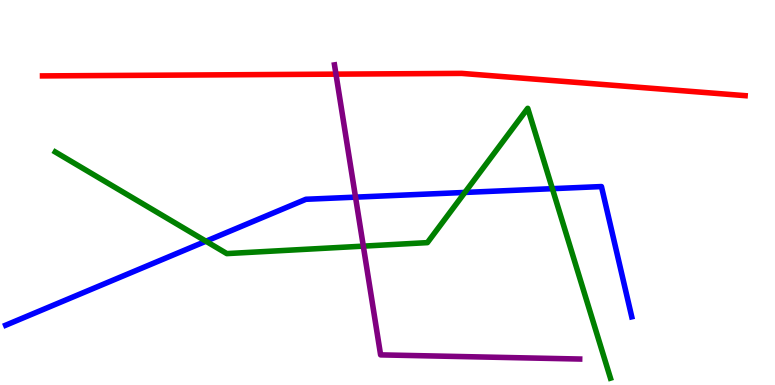[{'lines': ['blue', 'red'], 'intersections': []}, {'lines': ['green', 'red'], 'intersections': []}, {'lines': ['purple', 'red'], 'intersections': [{'x': 4.34, 'y': 8.07}]}, {'lines': ['blue', 'green'], 'intersections': [{'x': 2.66, 'y': 3.73}, {'x': 6.0, 'y': 5.0}, {'x': 7.13, 'y': 5.1}]}, {'lines': ['blue', 'purple'], 'intersections': [{'x': 4.59, 'y': 4.88}]}, {'lines': ['green', 'purple'], 'intersections': [{'x': 4.69, 'y': 3.61}]}]